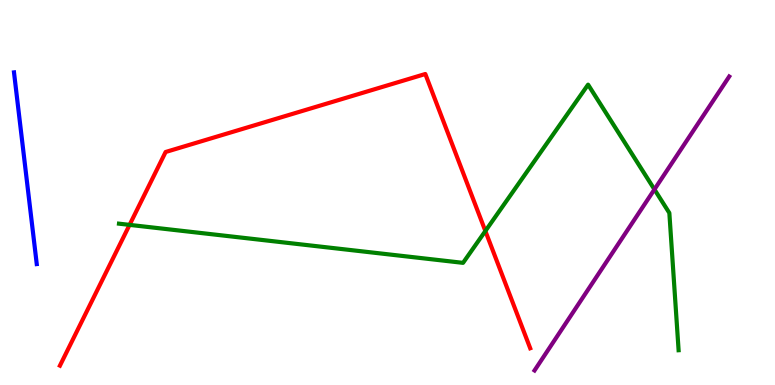[{'lines': ['blue', 'red'], 'intersections': []}, {'lines': ['green', 'red'], 'intersections': [{'x': 1.67, 'y': 4.16}, {'x': 6.26, 'y': 4.0}]}, {'lines': ['purple', 'red'], 'intersections': []}, {'lines': ['blue', 'green'], 'intersections': []}, {'lines': ['blue', 'purple'], 'intersections': []}, {'lines': ['green', 'purple'], 'intersections': [{'x': 8.44, 'y': 5.08}]}]